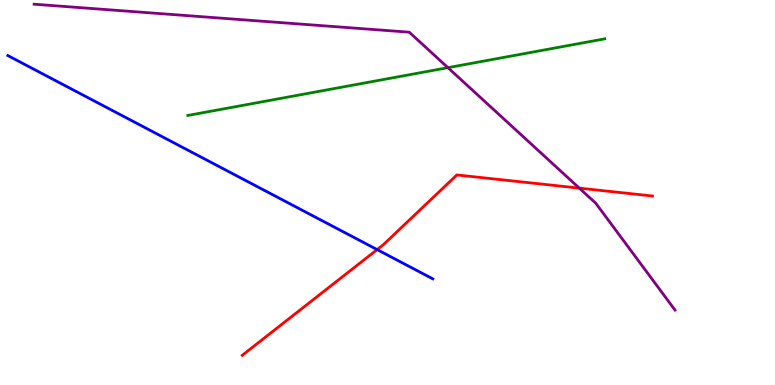[{'lines': ['blue', 'red'], 'intersections': [{'x': 4.87, 'y': 3.52}]}, {'lines': ['green', 'red'], 'intersections': []}, {'lines': ['purple', 'red'], 'intersections': [{'x': 7.47, 'y': 5.11}]}, {'lines': ['blue', 'green'], 'intersections': []}, {'lines': ['blue', 'purple'], 'intersections': []}, {'lines': ['green', 'purple'], 'intersections': [{'x': 5.78, 'y': 8.24}]}]